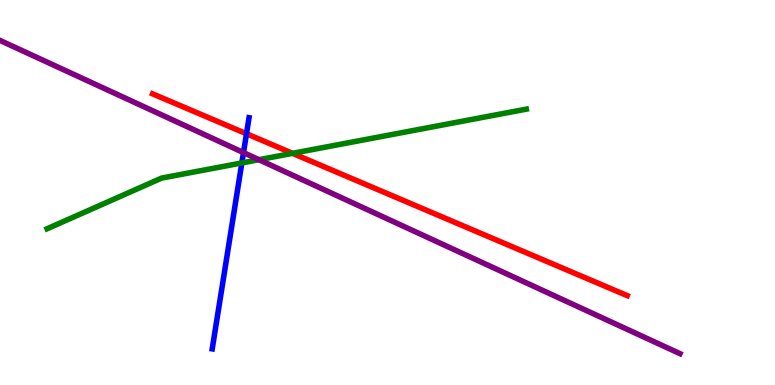[{'lines': ['blue', 'red'], 'intersections': [{'x': 3.18, 'y': 6.53}]}, {'lines': ['green', 'red'], 'intersections': [{'x': 3.77, 'y': 6.02}]}, {'lines': ['purple', 'red'], 'intersections': []}, {'lines': ['blue', 'green'], 'intersections': [{'x': 3.12, 'y': 5.77}]}, {'lines': ['blue', 'purple'], 'intersections': [{'x': 3.14, 'y': 6.04}]}, {'lines': ['green', 'purple'], 'intersections': [{'x': 3.34, 'y': 5.85}]}]